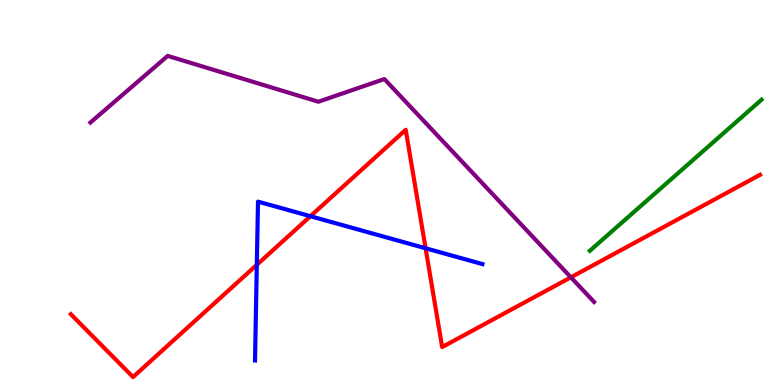[{'lines': ['blue', 'red'], 'intersections': [{'x': 3.31, 'y': 3.12}, {'x': 4.01, 'y': 4.38}, {'x': 5.49, 'y': 3.55}]}, {'lines': ['green', 'red'], 'intersections': []}, {'lines': ['purple', 'red'], 'intersections': [{'x': 7.37, 'y': 2.8}]}, {'lines': ['blue', 'green'], 'intersections': []}, {'lines': ['blue', 'purple'], 'intersections': []}, {'lines': ['green', 'purple'], 'intersections': []}]